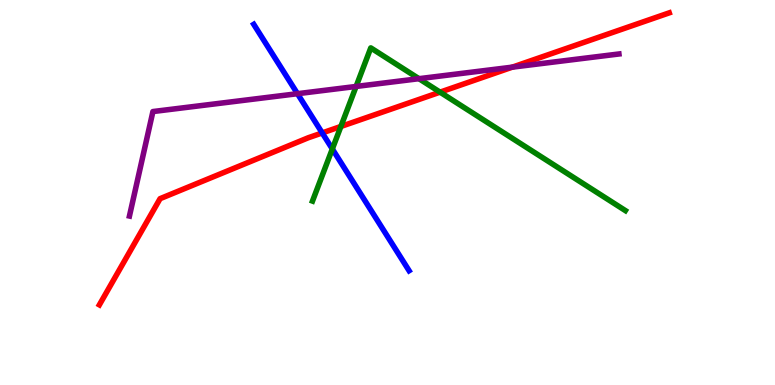[{'lines': ['blue', 'red'], 'intersections': [{'x': 4.16, 'y': 6.55}]}, {'lines': ['green', 'red'], 'intersections': [{'x': 4.4, 'y': 6.71}, {'x': 5.68, 'y': 7.61}]}, {'lines': ['purple', 'red'], 'intersections': [{'x': 6.61, 'y': 8.26}]}, {'lines': ['blue', 'green'], 'intersections': [{'x': 4.29, 'y': 6.13}]}, {'lines': ['blue', 'purple'], 'intersections': [{'x': 3.84, 'y': 7.57}]}, {'lines': ['green', 'purple'], 'intersections': [{'x': 4.59, 'y': 7.75}, {'x': 5.41, 'y': 7.96}]}]